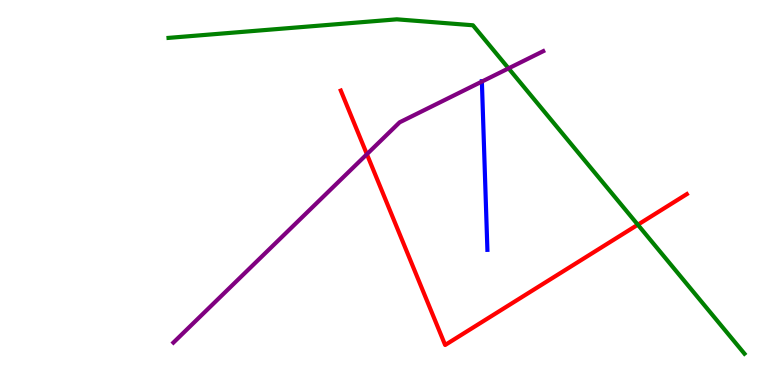[{'lines': ['blue', 'red'], 'intersections': []}, {'lines': ['green', 'red'], 'intersections': [{'x': 8.23, 'y': 4.16}]}, {'lines': ['purple', 'red'], 'intersections': [{'x': 4.73, 'y': 5.99}]}, {'lines': ['blue', 'green'], 'intersections': []}, {'lines': ['blue', 'purple'], 'intersections': [{'x': 6.22, 'y': 7.88}]}, {'lines': ['green', 'purple'], 'intersections': [{'x': 6.56, 'y': 8.22}]}]